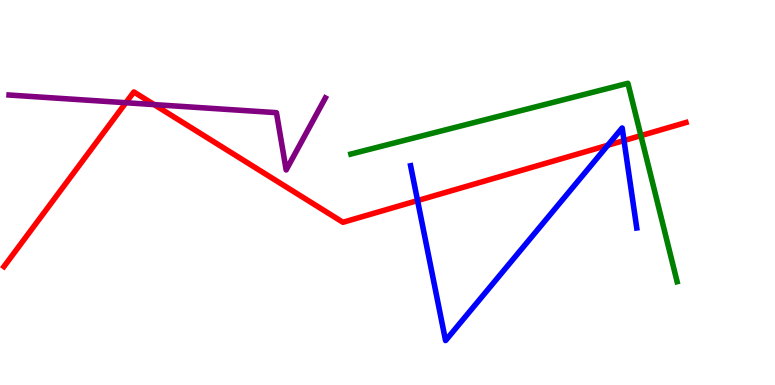[{'lines': ['blue', 'red'], 'intersections': [{'x': 5.39, 'y': 4.79}, {'x': 7.84, 'y': 6.23}, {'x': 8.05, 'y': 6.35}]}, {'lines': ['green', 'red'], 'intersections': [{'x': 8.27, 'y': 6.48}]}, {'lines': ['purple', 'red'], 'intersections': [{'x': 1.62, 'y': 7.33}, {'x': 1.99, 'y': 7.28}]}, {'lines': ['blue', 'green'], 'intersections': []}, {'lines': ['blue', 'purple'], 'intersections': []}, {'lines': ['green', 'purple'], 'intersections': []}]